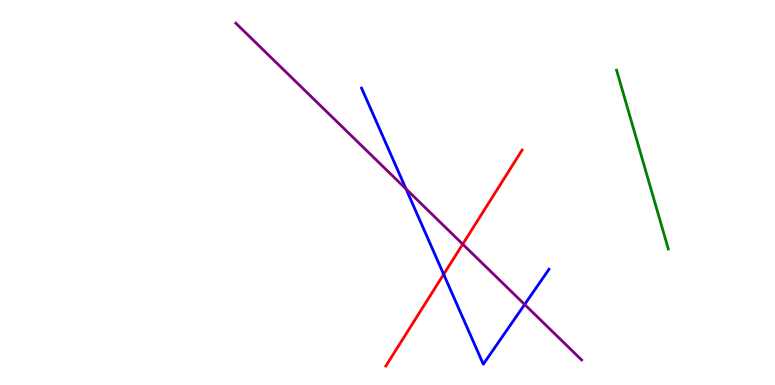[{'lines': ['blue', 'red'], 'intersections': [{'x': 5.72, 'y': 2.87}]}, {'lines': ['green', 'red'], 'intersections': []}, {'lines': ['purple', 'red'], 'intersections': [{'x': 5.97, 'y': 3.66}]}, {'lines': ['blue', 'green'], 'intersections': []}, {'lines': ['blue', 'purple'], 'intersections': [{'x': 5.24, 'y': 5.09}, {'x': 6.77, 'y': 2.09}]}, {'lines': ['green', 'purple'], 'intersections': []}]